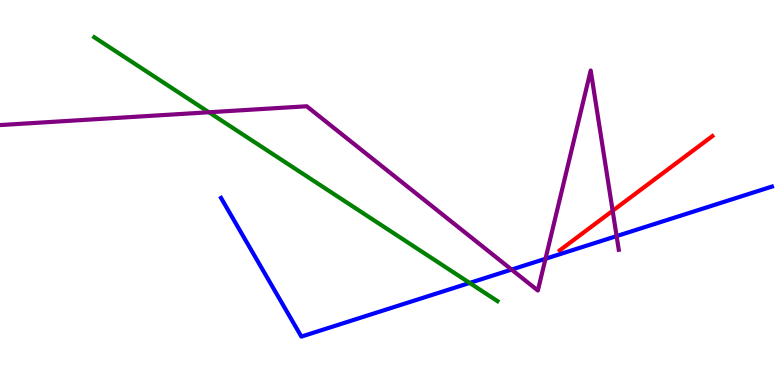[{'lines': ['blue', 'red'], 'intersections': []}, {'lines': ['green', 'red'], 'intersections': []}, {'lines': ['purple', 'red'], 'intersections': [{'x': 7.91, 'y': 4.53}]}, {'lines': ['blue', 'green'], 'intersections': [{'x': 6.06, 'y': 2.65}]}, {'lines': ['blue', 'purple'], 'intersections': [{'x': 6.6, 'y': 3.0}, {'x': 7.04, 'y': 3.28}, {'x': 7.96, 'y': 3.87}]}, {'lines': ['green', 'purple'], 'intersections': [{'x': 2.7, 'y': 7.08}]}]